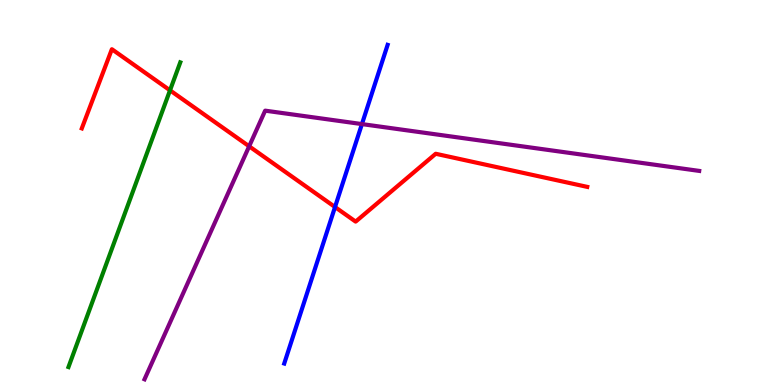[{'lines': ['blue', 'red'], 'intersections': [{'x': 4.32, 'y': 4.62}]}, {'lines': ['green', 'red'], 'intersections': [{'x': 2.19, 'y': 7.65}]}, {'lines': ['purple', 'red'], 'intersections': [{'x': 3.21, 'y': 6.2}]}, {'lines': ['blue', 'green'], 'intersections': []}, {'lines': ['blue', 'purple'], 'intersections': [{'x': 4.67, 'y': 6.78}]}, {'lines': ['green', 'purple'], 'intersections': []}]